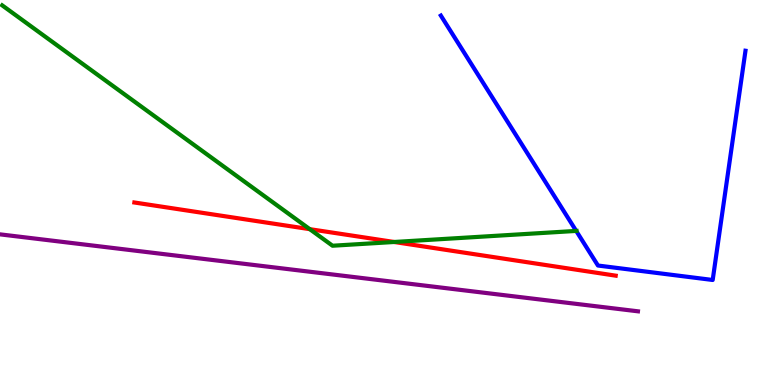[{'lines': ['blue', 'red'], 'intersections': []}, {'lines': ['green', 'red'], 'intersections': [{'x': 4.0, 'y': 4.05}, {'x': 5.09, 'y': 3.71}]}, {'lines': ['purple', 'red'], 'intersections': []}, {'lines': ['blue', 'green'], 'intersections': [{'x': 7.43, 'y': 4.0}]}, {'lines': ['blue', 'purple'], 'intersections': []}, {'lines': ['green', 'purple'], 'intersections': []}]